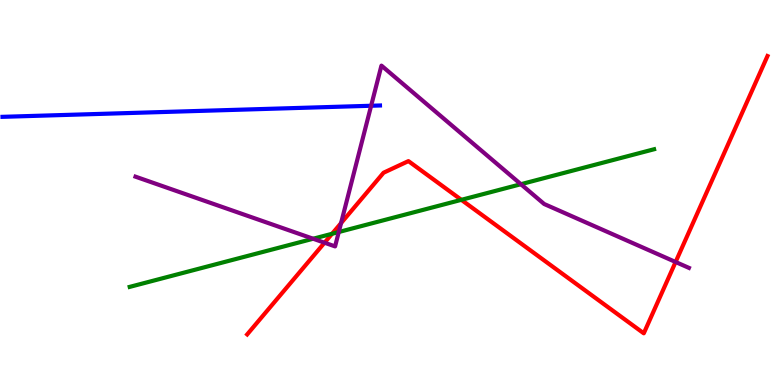[{'lines': ['blue', 'red'], 'intersections': []}, {'lines': ['green', 'red'], 'intersections': [{'x': 4.28, 'y': 3.93}, {'x': 5.95, 'y': 4.81}]}, {'lines': ['purple', 'red'], 'intersections': [{'x': 4.19, 'y': 3.7}, {'x': 4.4, 'y': 4.2}, {'x': 8.72, 'y': 3.19}]}, {'lines': ['blue', 'green'], 'intersections': []}, {'lines': ['blue', 'purple'], 'intersections': [{'x': 4.79, 'y': 7.25}]}, {'lines': ['green', 'purple'], 'intersections': [{'x': 4.04, 'y': 3.8}, {'x': 4.37, 'y': 3.97}, {'x': 6.72, 'y': 5.22}]}]